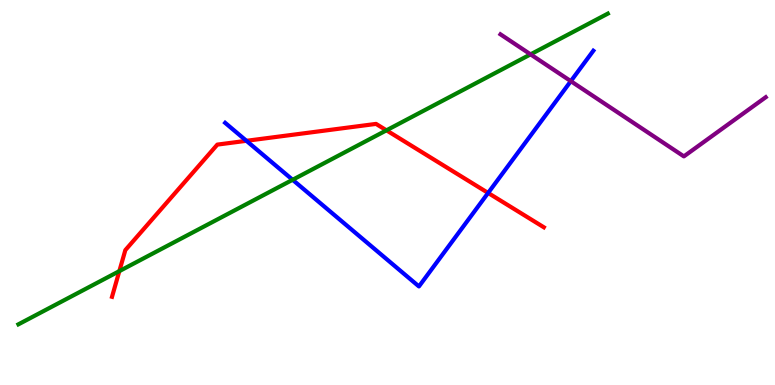[{'lines': ['blue', 'red'], 'intersections': [{'x': 3.18, 'y': 6.34}, {'x': 6.3, 'y': 4.99}]}, {'lines': ['green', 'red'], 'intersections': [{'x': 1.54, 'y': 2.96}, {'x': 4.99, 'y': 6.62}]}, {'lines': ['purple', 'red'], 'intersections': []}, {'lines': ['blue', 'green'], 'intersections': [{'x': 3.78, 'y': 5.33}]}, {'lines': ['blue', 'purple'], 'intersections': [{'x': 7.37, 'y': 7.89}]}, {'lines': ['green', 'purple'], 'intersections': [{'x': 6.85, 'y': 8.59}]}]